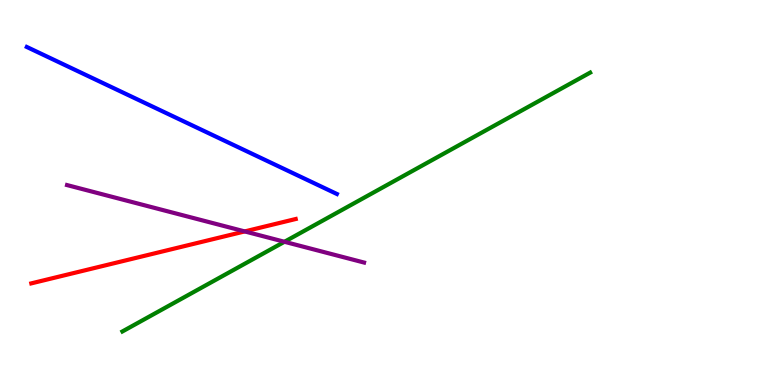[{'lines': ['blue', 'red'], 'intersections': []}, {'lines': ['green', 'red'], 'intersections': []}, {'lines': ['purple', 'red'], 'intersections': [{'x': 3.16, 'y': 3.99}]}, {'lines': ['blue', 'green'], 'intersections': []}, {'lines': ['blue', 'purple'], 'intersections': []}, {'lines': ['green', 'purple'], 'intersections': [{'x': 3.67, 'y': 3.72}]}]